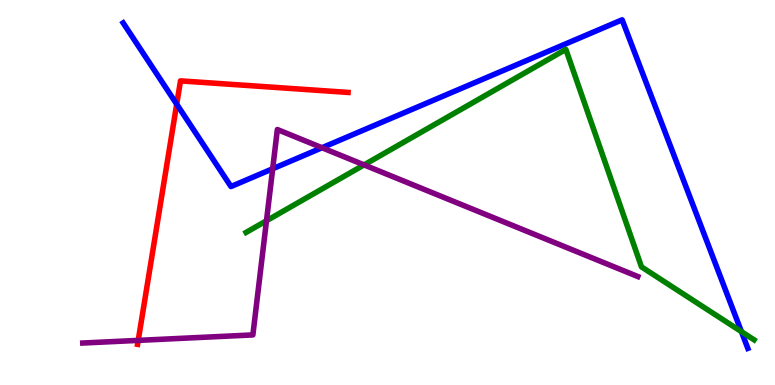[{'lines': ['blue', 'red'], 'intersections': [{'x': 2.28, 'y': 7.29}]}, {'lines': ['green', 'red'], 'intersections': []}, {'lines': ['purple', 'red'], 'intersections': [{'x': 1.78, 'y': 1.16}]}, {'lines': ['blue', 'green'], 'intersections': [{'x': 9.57, 'y': 1.39}]}, {'lines': ['blue', 'purple'], 'intersections': [{'x': 3.52, 'y': 5.62}, {'x': 4.15, 'y': 6.16}]}, {'lines': ['green', 'purple'], 'intersections': [{'x': 3.44, 'y': 4.27}, {'x': 4.7, 'y': 5.72}]}]